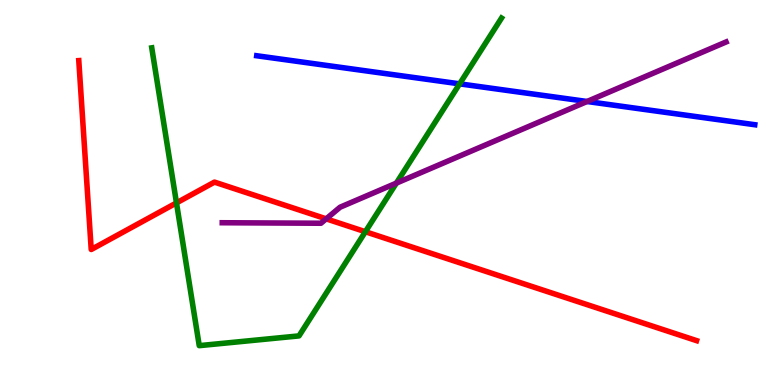[{'lines': ['blue', 'red'], 'intersections': []}, {'lines': ['green', 'red'], 'intersections': [{'x': 2.28, 'y': 4.73}, {'x': 4.71, 'y': 3.98}]}, {'lines': ['purple', 'red'], 'intersections': [{'x': 4.21, 'y': 4.32}]}, {'lines': ['blue', 'green'], 'intersections': [{'x': 5.93, 'y': 7.82}]}, {'lines': ['blue', 'purple'], 'intersections': [{'x': 7.57, 'y': 7.36}]}, {'lines': ['green', 'purple'], 'intersections': [{'x': 5.11, 'y': 5.24}]}]